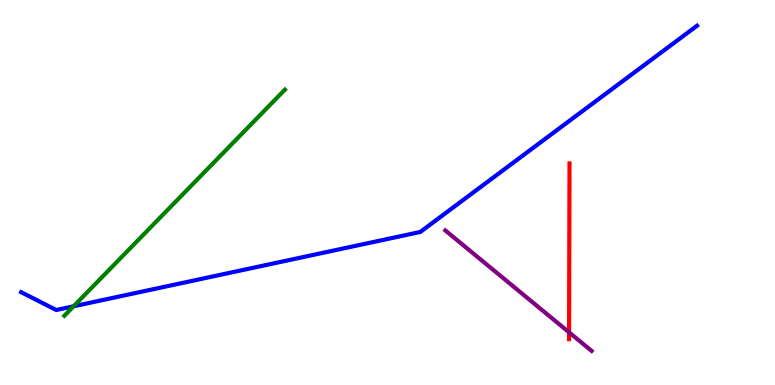[{'lines': ['blue', 'red'], 'intersections': []}, {'lines': ['green', 'red'], 'intersections': []}, {'lines': ['purple', 'red'], 'intersections': [{'x': 7.34, 'y': 1.37}]}, {'lines': ['blue', 'green'], 'intersections': [{'x': 0.95, 'y': 2.04}]}, {'lines': ['blue', 'purple'], 'intersections': []}, {'lines': ['green', 'purple'], 'intersections': []}]